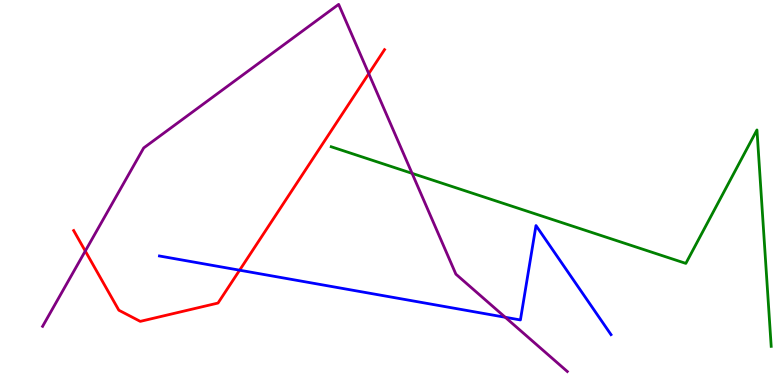[{'lines': ['blue', 'red'], 'intersections': [{'x': 3.09, 'y': 2.98}]}, {'lines': ['green', 'red'], 'intersections': []}, {'lines': ['purple', 'red'], 'intersections': [{'x': 1.1, 'y': 3.48}, {'x': 4.76, 'y': 8.09}]}, {'lines': ['blue', 'green'], 'intersections': []}, {'lines': ['blue', 'purple'], 'intersections': [{'x': 6.52, 'y': 1.76}]}, {'lines': ['green', 'purple'], 'intersections': [{'x': 5.32, 'y': 5.5}]}]